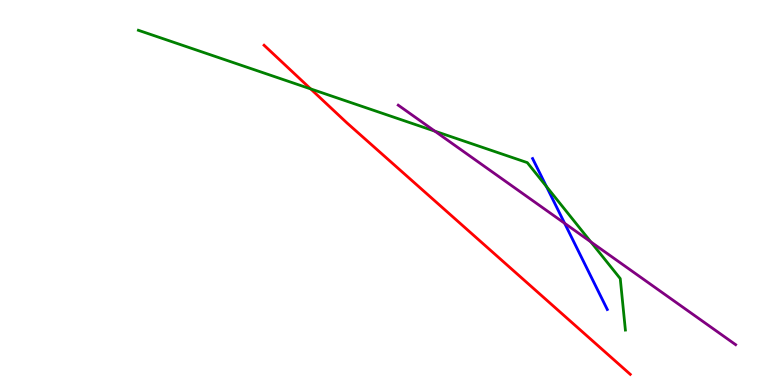[{'lines': ['blue', 'red'], 'intersections': []}, {'lines': ['green', 'red'], 'intersections': [{'x': 4.01, 'y': 7.69}]}, {'lines': ['purple', 'red'], 'intersections': []}, {'lines': ['blue', 'green'], 'intersections': [{'x': 7.05, 'y': 5.16}]}, {'lines': ['blue', 'purple'], 'intersections': [{'x': 7.29, 'y': 4.2}]}, {'lines': ['green', 'purple'], 'intersections': [{'x': 5.61, 'y': 6.59}, {'x': 7.62, 'y': 3.72}]}]